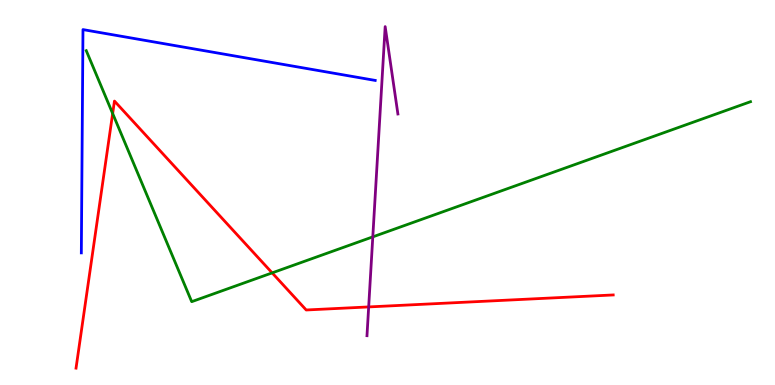[{'lines': ['blue', 'red'], 'intersections': []}, {'lines': ['green', 'red'], 'intersections': [{'x': 1.45, 'y': 7.05}, {'x': 3.51, 'y': 2.91}]}, {'lines': ['purple', 'red'], 'intersections': [{'x': 4.76, 'y': 2.03}]}, {'lines': ['blue', 'green'], 'intersections': []}, {'lines': ['blue', 'purple'], 'intersections': []}, {'lines': ['green', 'purple'], 'intersections': [{'x': 4.81, 'y': 3.85}]}]